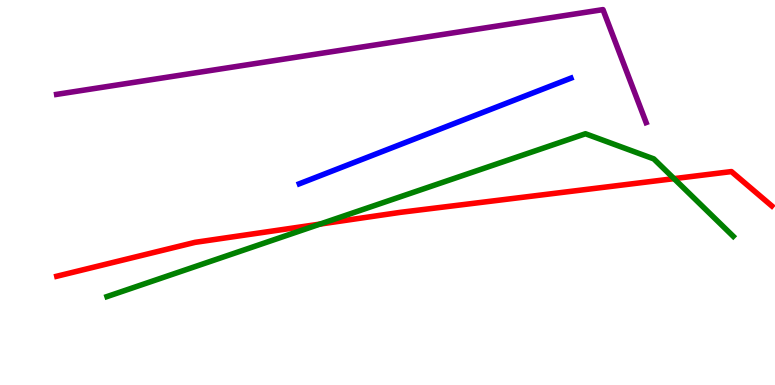[{'lines': ['blue', 'red'], 'intersections': []}, {'lines': ['green', 'red'], 'intersections': [{'x': 4.13, 'y': 4.18}, {'x': 8.7, 'y': 5.36}]}, {'lines': ['purple', 'red'], 'intersections': []}, {'lines': ['blue', 'green'], 'intersections': []}, {'lines': ['blue', 'purple'], 'intersections': []}, {'lines': ['green', 'purple'], 'intersections': []}]